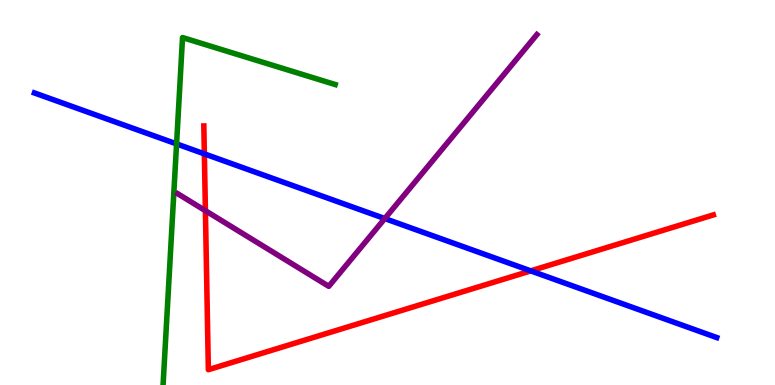[{'lines': ['blue', 'red'], 'intersections': [{'x': 2.64, 'y': 6.0}, {'x': 6.85, 'y': 2.96}]}, {'lines': ['green', 'red'], 'intersections': []}, {'lines': ['purple', 'red'], 'intersections': [{'x': 2.65, 'y': 4.53}]}, {'lines': ['blue', 'green'], 'intersections': [{'x': 2.28, 'y': 6.26}]}, {'lines': ['blue', 'purple'], 'intersections': [{'x': 4.97, 'y': 4.32}]}, {'lines': ['green', 'purple'], 'intersections': []}]